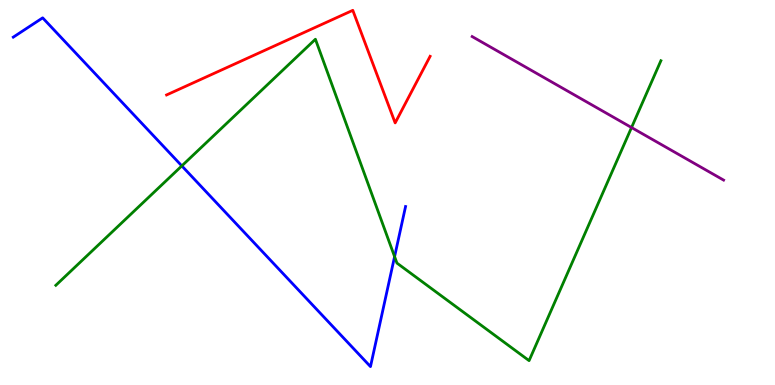[{'lines': ['blue', 'red'], 'intersections': []}, {'lines': ['green', 'red'], 'intersections': []}, {'lines': ['purple', 'red'], 'intersections': []}, {'lines': ['blue', 'green'], 'intersections': [{'x': 2.35, 'y': 5.69}, {'x': 5.09, 'y': 3.33}]}, {'lines': ['blue', 'purple'], 'intersections': []}, {'lines': ['green', 'purple'], 'intersections': [{'x': 8.15, 'y': 6.69}]}]